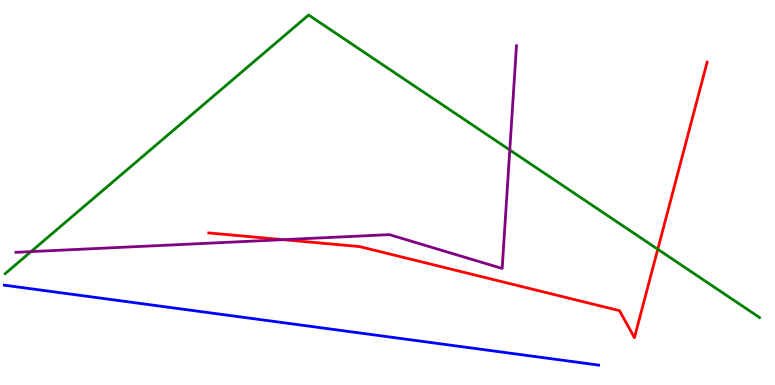[{'lines': ['blue', 'red'], 'intersections': []}, {'lines': ['green', 'red'], 'intersections': [{'x': 8.49, 'y': 3.53}]}, {'lines': ['purple', 'red'], 'intersections': [{'x': 3.65, 'y': 3.77}]}, {'lines': ['blue', 'green'], 'intersections': []}, {'lines': ['blue', 'purple'], 'intersections': []}, {'lines': ['green', 'purple'], 'intersections': [{'x': 0.4, 'y': 3.46}, {'x': 6.58, 'y': 6.1}]}]